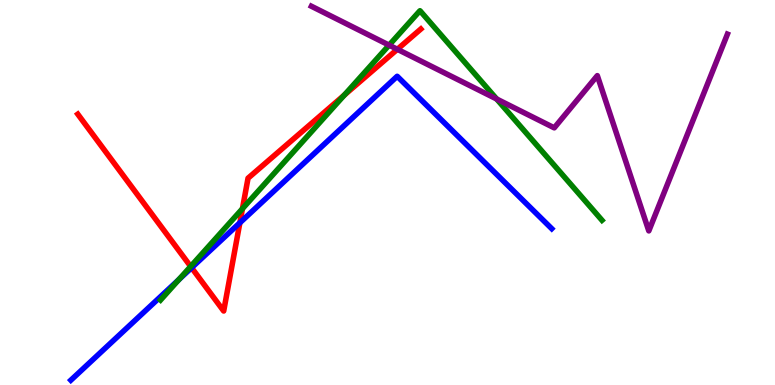[{'lines': ['blue', 'red'], 'intersections': [{'x': 2.47, 'y': 3.05}, {'x': 3.1, 'y': 4.21}]}, {'lines': ['green', 'red'], 'intersections': [{'x': 2.46, 'y': 3.08}, {'x': 3.13, 'y': 4.58}, {'x': 4.44, 'y': 7.53}]}, {'lines': ['purple', 'red'], 'intersections': [{'x': 5.13, 'y': 8.72}]}, {'lines': ['blue', 'green'], 'intersections': [{'x': 2.31, 'y': 2.74}]}, {'lines': ['blue', 'purple'], 'intersections': []}, {'lines': ['green', 'purple'], 'intersections': [{'x': 5.02, 'y': 8.83}, {'x': 6.41, 'y': 7.43}]}]